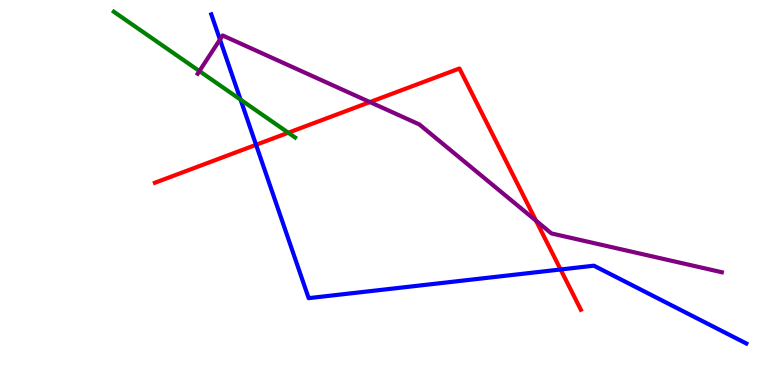[{'lines': ['blue', 'red'], 'intersections': [{'x': 3.3, 'y': 6.24}, {'x': 7.23, 'y': 3.0}]}, {'lines': ['green', 'red'], 'intersections': [{'x': 3.72, 'y': 6.55}]}, {'lines': ['purple', 'red'], 'intersections': [{'x': 4.77, 'y': 7.35}, {'x': 6.92, 'y': 4.27}]}, {'lines': ['blue', 'green'], 'intersections': [{'x': 3.1, 'y': 7.41}]}, {'lines': ['blue', 'purple'], 'intersections': [{'x': 2.84, 'y': 8.97}]}, {'lines': ['green', 'purple'], 'intersections': [{'x': 2.57, 'y': 8.15}]}]